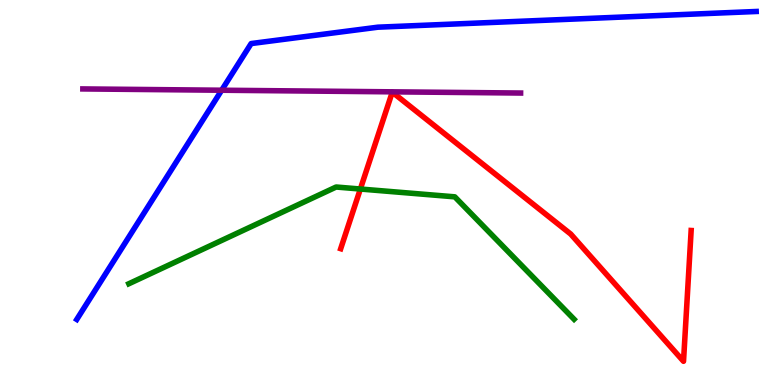[{'lines': ['blue', 'red'], 'intersections': []}, {'lines': ['green', 'red'], 'intersections': [{'x': 4.65, 'y': 5.09}]}, {'lines': ['purple', 'red'], 'intersections': []}, {'lines': ['blue', 'green'], 'intersections': []}, {'lines': ['blue', 'purple'], 'intersections': [{'x': 2.86, 'y': 7.66}]}, {'lines': ['green', 'purple'], 'intersections': []}]